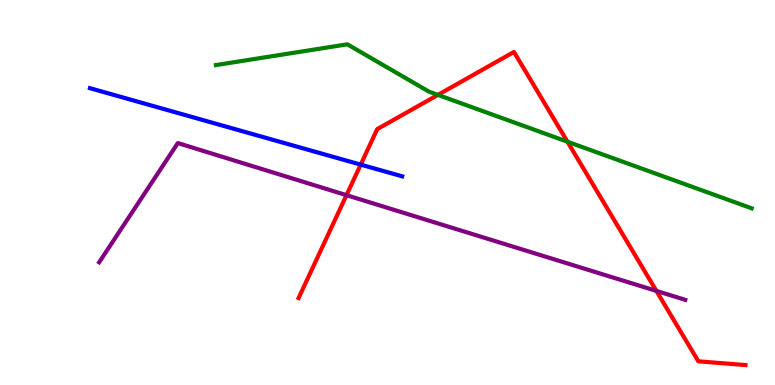[{'lines': ['blue', 'red'], 'intersections': [{'x': 4.65, 'y': 5.72}]}, {'lines': ['green', 'red'], 'intersections': [{'x': 5.65, 'y': 7.54}, {'x': 7.32, 'y': 6.32}]}, {'lines': ['purple', 'red'], 'intersections': [{'x': 4.47, 'y': 4.93}, {'x': 8.47, 'y': 2.44}]}, {'lines': ['blue', 'green'], 'intersections': []}, {'lines': ['blue', 'purple'], 'intersections': []}, {'lines': ['green', 'purple'], 'intersections': []}]